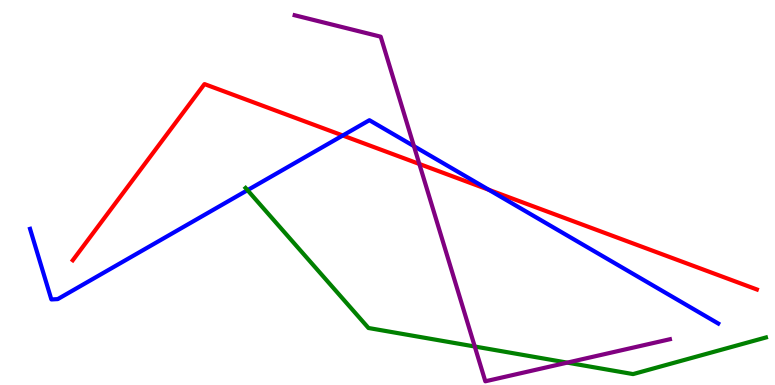[{'lines': ['blue', 'red'], 'intersections': [{'x': 4.42, 'y': 6.48}, {'x': 6.31, 'y': 5.07}]}, {'lines': ['green', 'red'], 'intersections': []}, {'lines': ['purple', 'red'], 'intersections': [{'x': 5.41, 'y': 5.74}]}, {'lines': ['blue', 'green'], 'intersections': [{'x': 3.19, 'y': 5.06}]}, {'lines': ['blue', 'purple'], 'intersections': [{'x': 5.34, 'y': 6.2}]}, {'lines': ['green', 'purple'], 'intersections': [{'x': 6.13, 'y': 1.0}, {'x': 7.32, 'y': 0.581}]}]